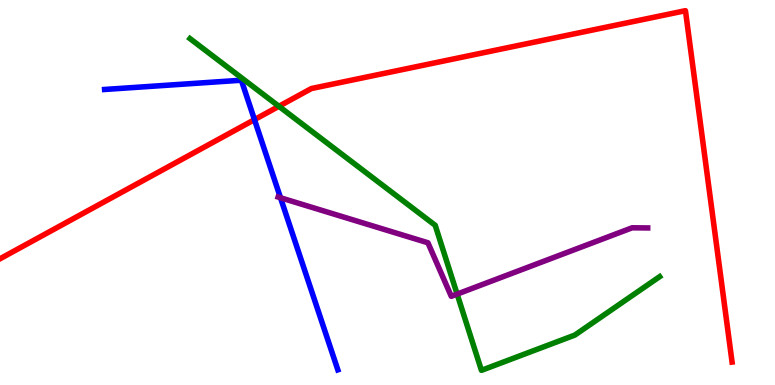[{'lines': ['blue', 'red'], 'intersections': [{'x': 3.28, 'y': 6.89}]}, {'lines': ['green', 'red'], 'intersections': [{'x': 3.6, 'y': 7.24}]}, {'lines': ['purple', 'red'], 'intersections': []}, {'lines': ['blue', 'green'], 'intersections': []}, {'lines': ['blue', 'purple'], 'intersections': [{'x': 3.62, 'y': 4.86}]}, {'lines': ['green', 'purple'], 'intersections': [{'x': 5.9, 'y': 2.36}]}]